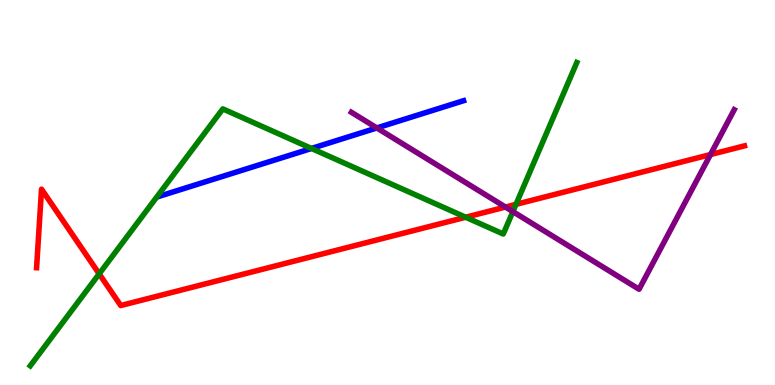[{'lines': ['blue', 'red'], 'intersections': []}, {'lines': ['green', 'red'], 'intersections': [{'x': 1.28, 'y': 2.89}, {'x': 6.01, 'y': 4.36}, {'x': 6.66, 'y': 4.69}]}, {'lines': ['purple', 'red'], 'intersections': [{'x': 6.52, 'y': 4.62}, {'x': 9.17, 'y': 5.99}]}, {'lines': ['blue', 'green'], 'intersections': [{'x': 4.02, 'y': 6.14}]}, {'lines': ['blue', 'purple'], 'intersections': [{'x': 4.86, 'y': 6.68}]}, {'lines': ['green', 'purple'], 'intersections': [{'x': 6.62, 'y': 4.5}]}]